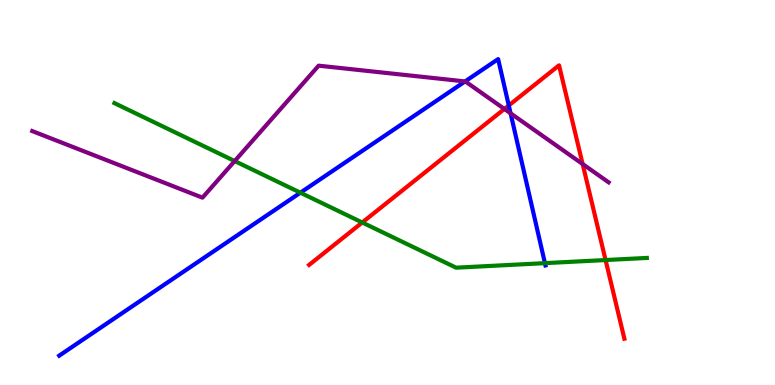[{'lines': ['blue', 'red'], 'intersections': [{'x': 6.56, 'y': 7.26}]}, {'lines': ['green', 'red'], 'intersections': [{'x': 4.67, 'y': 4.22}, {'x': 7.81, 'y': 3.25}]}, {'lines': ['purple', 'red'], 'intersections': [{'x': 6.51, 'y': 7.17}, {'x': 7.52, 'y': 5.74}]}, {'lines': ['blue', 'green'], 'intersections': [{'x': 3.88, 'y': 4.99}, {'x': 7.03, 'y': 3.17}]}, {'lines': ['blue', 'purple'], 'intersections': [{'x': 6.0, 'y': 7.88}, {'x': 6.59, 'y': 7.06}]}, {'lines': ['green', 'purple'], 'intersections': [{'x': 3.03, 'y': 5.82}]}]